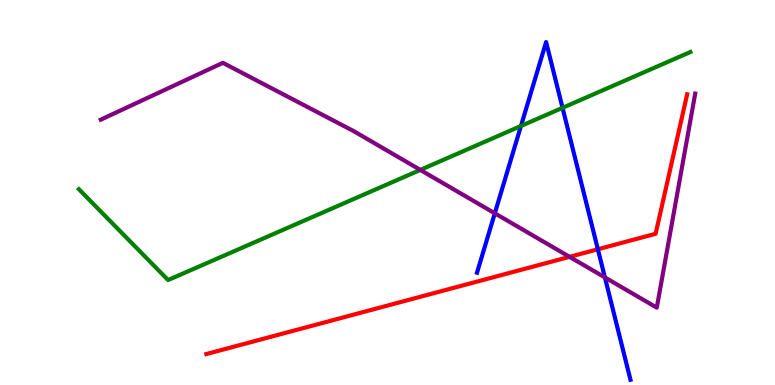[{'lines': ['blue', 'red'], 'intersections': [{'x': 7.71, 'y': 3.53}]}, {'lines': ['green', 'red'], 'intersections': []}, {'lines': ['purple', 'red'], 'intersections': [{'x': 7.35, 'y': 3.33}]}, {'lines': ['blue', 'green'], 'intersections': [{'x': 6.72, 'y': 6.73}, {'x': 7.26, 'y': 7.2}]}, {'lines': ['blue', 'purple'], 'intersections': [{'x': 6.38, 'y': 4.46}, {'x': 7.81, 'y': 2.79}]}, {'lines': ['green', 'purple'], 'intersections': [{'x': 5.42, 'y': 5.59}]}]